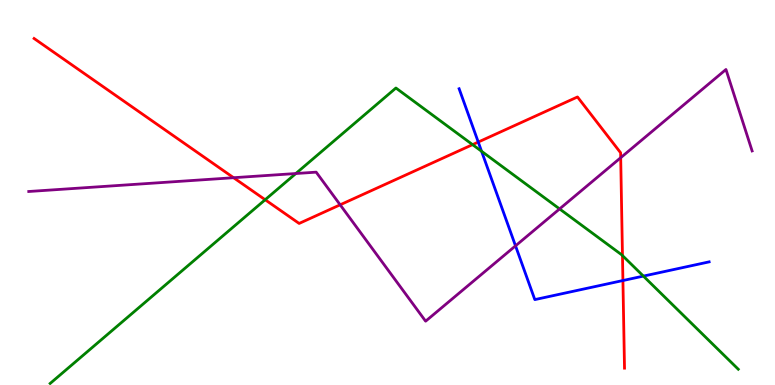[{'lines': ['blue', 'red'], 'intersections': [{'x': 6.17, 'y': 6.31}, {'x': 8.04, 'y': 2.71}]}, {'lines': ['green', 'red'], 'intersections': [{'x': 3.42, 'y': 4.81}, {'x': 6.1, 'y': 6.24}, {'x': 8.03, 'y': 3.36}]}, {'lines': ['purple', 'red'], 'intersections': [{'x': 3.01, 'y': 5.38}, {'x': 4.39, 'y': 4.68}, {'x': 8.01, 'y': 5.9}]}, {'lines': ['blue', 'green'], 'intersections': [{'x': 6.21, 'y': 6.07}, {'x': 8.3, 'y': 2.83}]}, {'lines': ['blue', 'purple'], 'intersections': [{'x': 6.65, 'y': 3.61}]}, {'lines': ['green', 'purple'], 'intersections': [{'x': 3.82, 'y': 5.49}, {'x': 7.22, 'y': 4.57}]}]